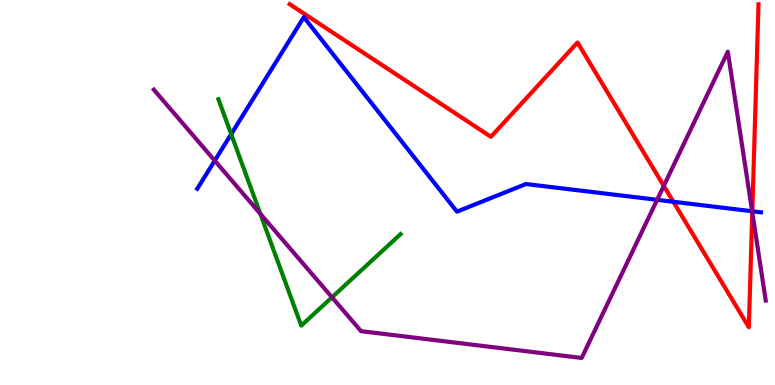[{'lines': ['blue', 'red'], 'intersections': [{'x': 8.69, 'y': 4.76}, {'x': 9.71, 'y': 4.51}]}, {'lines': ['green', 'red'], 'intersections': []}, {'lines': ['purple', 'red'], 'intersections': [{'x': 8.57, 'y': 5.17}, {'x': 9.71, 'y': 4.48}]}, {'lines': ['blue', 'green'], 'intersections': [{'x': 2.98, 'y': 6.52}]}, {'lines': ['blue', 'purple'], 'intersections': [{'x': 2.77, 'y': 5.83}, {'x': 8.48, 'y': 4.81}, {'x': 9.7, 'y': 4.51}]}, {'lines': ['green', 'purple'], 'intersections': [{'x': 3.36, 'y': 4.45}, {'x': 4.28, 'y': 2.28}]}]